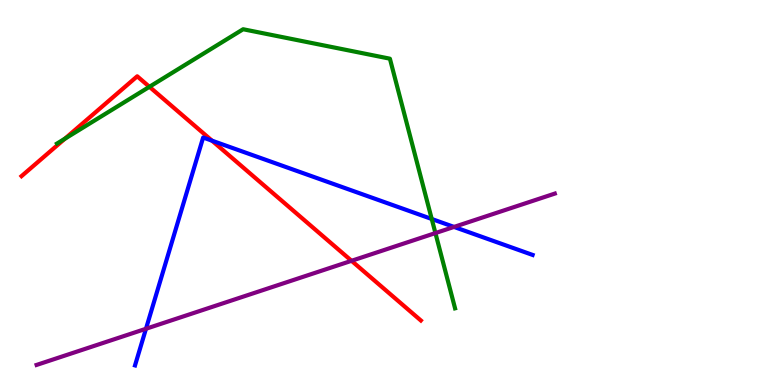[{'lines': ['blue', 'red'], 'intersections': [{'x': 2.74, 'y': 6.35}]}, {'lines': ['green', 'red'], 'intersections': [{'x': 0.837, 'y': 6.4}, {'x': 1.93, 'y': 7.75}]}, {'lines': ['purple', 'red'], 'intersections': [{'x': 4.54, 'y': 3.23}]}, {'lines': ['blue', 'green'], 'intersections': [{'x': 5.57, 'y': 4.31}]}, {'lines': ['blue', 'purple'], 'intersections': [{'x': 1.88, 'y': 1.46}, {'x': 5.86, 'y': 4.11}]}, {'lines': ['green', 'purple'], 'intersections': [{'x': 5.62, 'y': 3.95}]}]